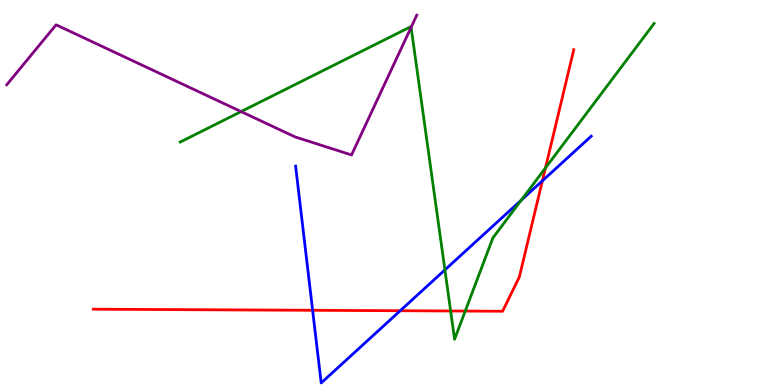[{'lines': ['blue', 'red'], 'intersections': [{'x': 4.03, 'y': 1.94}, {'x': 5.16, 'y': 1.93}, {'x': 7.0, 'y': 5.3}]}, {'lines': ['green', 'red'], 'intersections': [{'x': 5.81, 'y': 1.92}, {'x': 6.0, 'y': 1.92}, {'x': 7.04, 'y': 5.64}]}, {'lines': ['purple', 'red'], 'intersections': []}, {'lines': ['blue', 'green'], 'intersections': [{'x': 5.74, 'y': 2.99}, {'x': 6.73, 'y': 4.8}]}, {'lines': ['blue', 'purple'], 'intersections': []}, {'lines': ['green', 'purple'], 'intersections': [{'x': 3.11, 'y': 7.1}, {'x': 5.3, 'y': 9.29}]}]